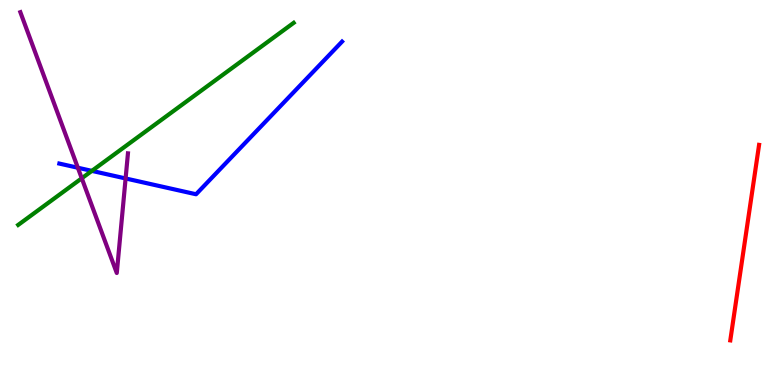[{'lines': ['blue', 'red'], 'intersections': []}, {'lines': ['green', 'red'], 'intersections': []}, {'lines': ['purple', 'red'], 'intersections': []}, {'lines': ['blue', 'green'], 'intersections': [{'x': 1.19, 'y': 5.56}]}, {'lines': ['blue', 'purple'], 'intersections': [{'x': 1.0, 'y': 5.64}, {'x': 1.62, 'y': 5.36}]}, {'lines': ['green', 'purple'], 'intersections': [{'x': 1.05, 'y': 5.37}]}]